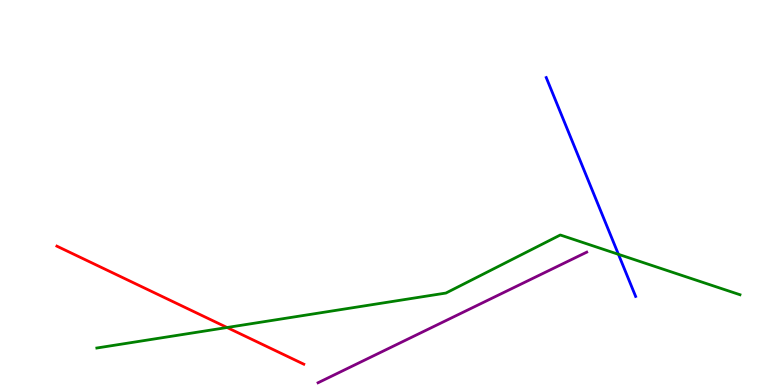[{'lines': ['blue', 'red'], 'intersections': []}, {'lines': ['green', 'red'], 'intersections': [{'x': 2.93, 'y': 1.49}]}, {'lines': ['purple', 'red'], 'intersections': []}, {'lines': ['blue', 'green'], 'intersections': [{'x': 7.98, 'y': 3.39}]}, {'lines': ['blue', 'purple'], 'intersections': []}, {'lines': ['green', 'purple'], 'intersections': []}]